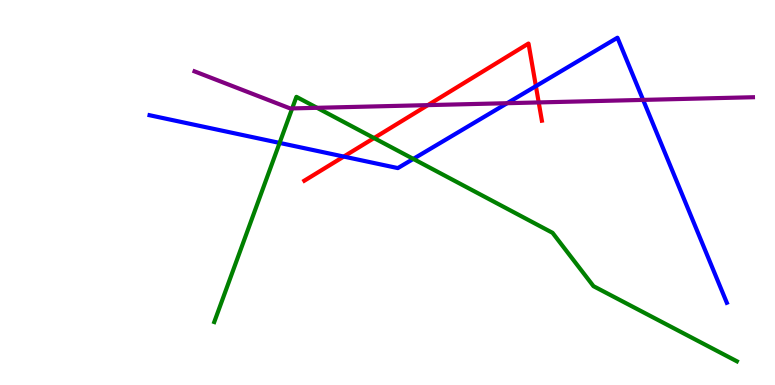[{'lines': ['blue', 'red'], 'intersections': [{'x': 4.44, 'y': 5.93}, {'x': 6.91, 'y': 7.76}]}, {'lines': ['green', 'red'], 'intersections': [{'x': 4.83, 'y': 6.41}]}, {'lines': ['purple', 'red'], 'intersections': [{'x': 5.52, 'y': 7.27}, {'x': 6.95, 'y': 7.34}]}, {'lines': ['blue', 'green'], 'intersections': [{'x': 3.61, 'y': 6.29}, {'x': 5.33, 'y': 5.87}]}, {'lines': ['blue', 'purple'], 'intersections': [{'x': 6.54, 'y': 7.32}, {'x': 8.3, 'y': 7.41}]}, {'lines': ['green', 'purple'], 'intersections': [{'x': 3.77, 'y': 7.18}, {'x': 4.09, 'y': 7.2}]}]